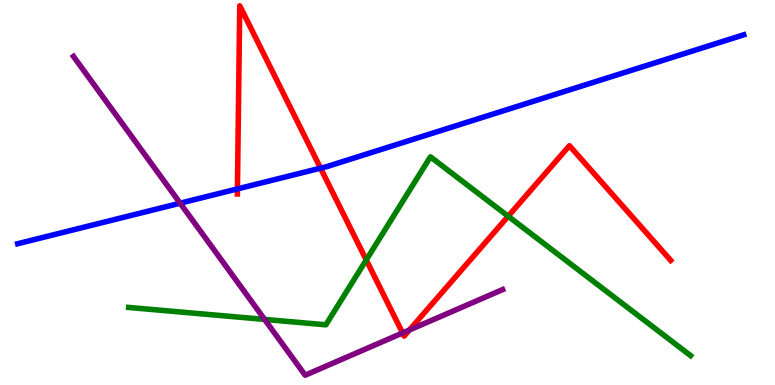[{'lines': ['blue', 'red'], 'intersections': [{'x': 3.06, 'y': 5.09}, {'x': 4.14, 'y': 5.63}]}, {'lines': ['green', 'red'], 'intersections': [{'x': 4.73, 'y': 3.25}, {'x': 6.56, 'y': 4.38}]}, {'lines': ['purple', 'red'], 'intersections': [{'x': 5.19, 'y': 1.35}, {'x': 5.28, 'y': 1.43}]}, {'lines': ['blue', 'green'], 'intersections': []}, {'lines': ['blue', 'purple'], 'intersections': [{'x': 2.32, 'y': 4.72}]}, {'lines': ['green', 'purple'], 'intersections': [{'x': 3.41, 'y': 1.7}]}]